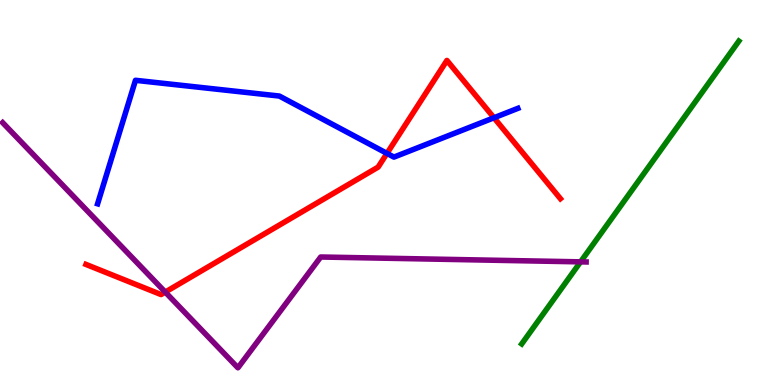[{'lines': ['blue', 'red'], 'intersections': [{'x': 4.99, 'y': 6.02}, {'x': 6.37, 'y': 6.94}]}, {'lines': ['green', 'red'], 'intersections': []}, {'lines': ['purple', 'red'], 'intersections': [{'x': 2.13, 'y': 2.41}]}, {'lines': ['blue', 'green'], 'intersections': []}, {'lines': ['blue', 'purple'], 'intersections': []}, {'lines': ['green', 'purple'], 'intersections': [{'x': 7.49, 'y': 3.2}]}]